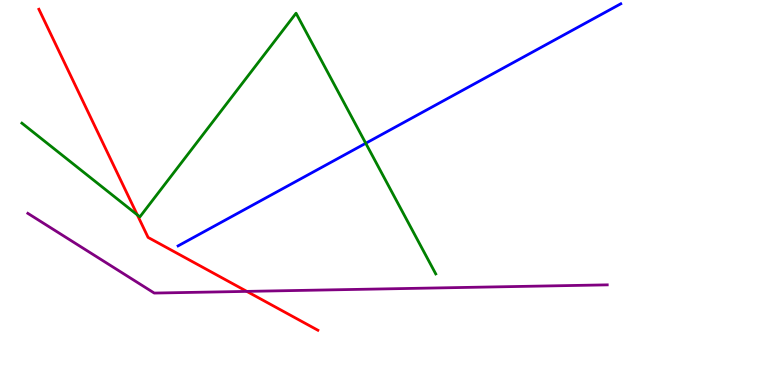[{'lines': ['blue', 'red'], 'intersections': []}, {'lines': ['green', 'red'], 'intersections': [{'x': 1.77, 'y': 4.42}]}, {'lines': ['purple', 'red'], 'intersections': [{'x': 3.18, 'y': 2.43}]}, {'lines': ['blue', 'green'], 'intersections': [{'x': 4.72, 'y': 6.28}]}, {'lines': ['blue', 'purple'], 'intersections': []}, {'lines': ['green', 'purple'], 'intersections': []}]